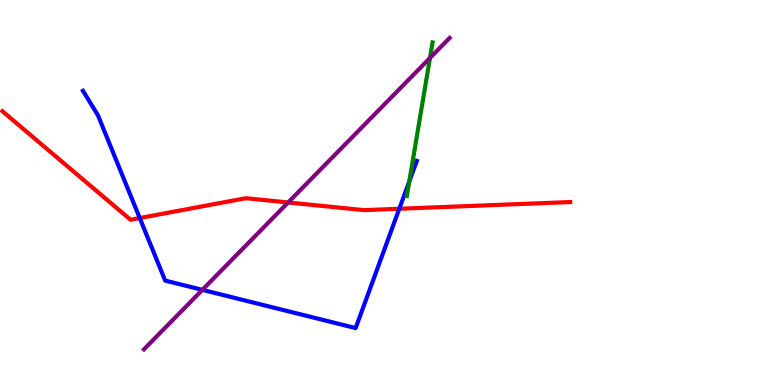[{'lines': ['blue', 'red'], 'intersections': [{'x': 1.8, 'y': 4.34}, {'x': 5.15, 'y': 4.58}]}, {'lines': ['green', 'red'], 'intersections': []}, {'lines': ['purple', 'red'], 'intersections': [{'x': 3.72, 'y': 4.74}]}, {'lines': ['blue', 'green'], 'intersections': [{'x': 5.28, 'y': 5.29}]}, {'lines': ['blue', 'purple'], 'intersections': [{'x': 2.61, 'y': 2.47}]}, {'lines': ['green', 'purple'], 'intersections': [{'x': 5.55, 'y': 8.49}]}]